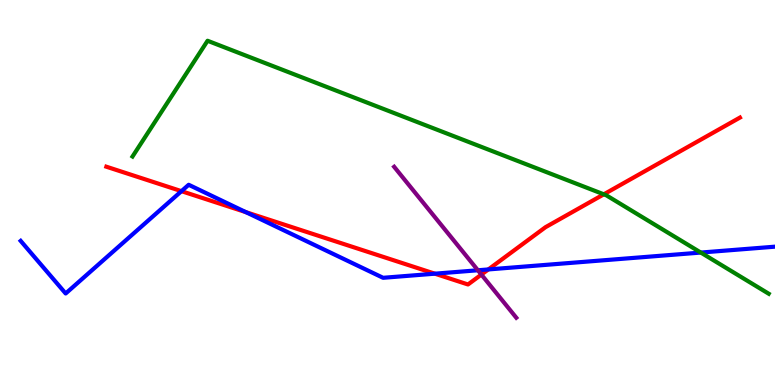[{'lines': ['blue', 'red'], 'intersections': [{'x': 2.34, 'y': 5.03}, {'x': 3.17, 'y': 4.49}, {'x': 5.61, 'y': 2.89}, {'x': 6.3, 'y': 3.0}]}, {'lines': ['green', 'red'], 'intersections': [{'x': 7.79, 'y': 4.95}]}, {'lines': ['purple', 'red'], 'intersections': [{'x': 6.21, 'y': 2.87}]}, {'lines': ['blue', 'green'], 'intersections': [{'x': 9.04, 'y': 3.44}]}, {'lines': ['blue', 'purple'], 'intersections': [{'x': 6.17, 'y': 2.98}]}, {'lines': ['green', 'purple'], 'intersections': []}]